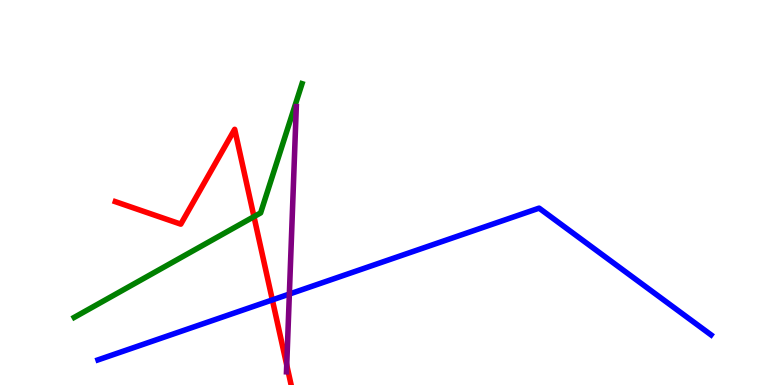[{'lines': ['blue', 'red'], 'intersections': [{'x': 3.51, 'y': 2.21}]}, {'lines': ['green', 'red'], 'intersections': [{'x': 3.28, 'y': 4.37}]}, {'lines': ['purple', 'red'], 'intersections': [{'x': 3.7, 'y': 0.52}]}, {'lines': ['blue', 'green'], 'intersections': []}, {'lines': ['blue', 'purple'], 'intersections': [{'x': 3.73, 'y': 2.36}]}, {'lines': ['green', 'purple'], 'intersections': []}]